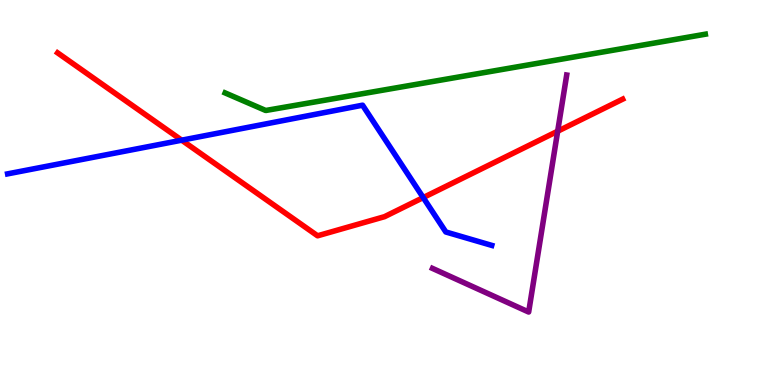[{'lines': ['blue', 'red'], 'intersections': [{'x': 2.34, 'y': 6.36}, {'x': 5.46, 'y': 4.87}]}, {'lines': ['green', 'red'], 'intersections': []}, {'lines': ['purple', 'red'], 'intersections': [{'x': 7.2, 'y': 6.59}]}, {'lines': ['blue', 'green'], 'intersections': []}, {'lines': ['blue', 'purple'], 'intersections': []}, {'lines': ['green', 'purple'], 'intersections': []}]